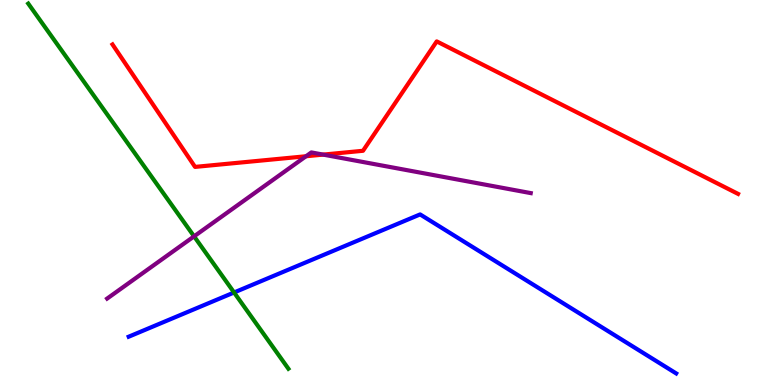[{'lines': ['blue', 'red'], 'intersections': []}, {'lines': ['green', 'red'], 'intersections': []}, {'lines': ['purple', 'red'], 'intersections': [{'x': 3.95, 'y': 5.94}, {'x': 4.17, 'y': 5.98}]}, {'lines': ['blue', 'green'], 'intersections': [{'x': 3.02, 'y': 2.4}]}, {'lines': ['blue', 'purple'], 'intersections': []}, {'lines': ['green', 'purple'], 'intersections': [{'x': 2.5, 'y': 3.86}]}]